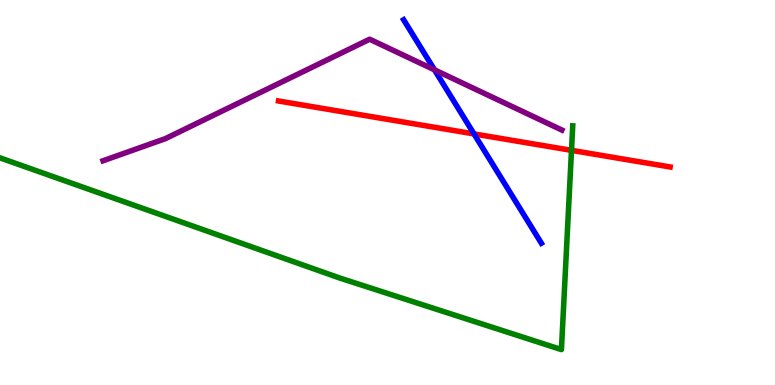[{'lines': ['blue', 'red'], 'intersections': [{'x': 6.12, 'y': 6.52}]}, {'lines': ['green', 'red'], 'intersections': [{'x': 7.37, 'y': 6.1}]}, {'lines': ['purple', 'red'], 'intersections': []}, {'lines': ['blue', 'green'], 'intersections': []}, {'lines': ['blue', 'purple'], 'intersections': [{'x': 5.61, 'y': 8.19}]}, {'lines': ['green', 'purple'], 'intersections': []}]